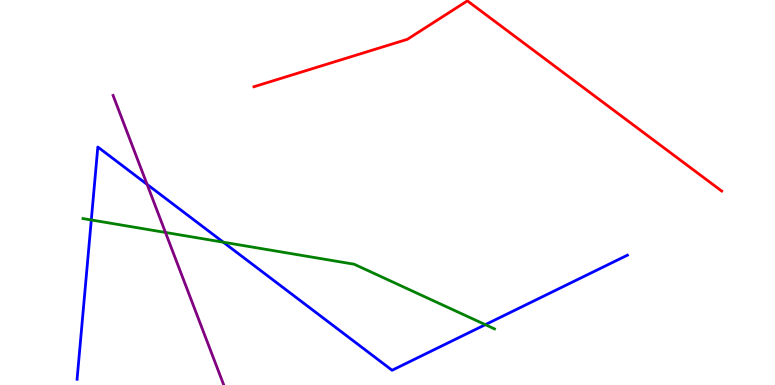[{'lines': ['blue', 'red'], 'intersections': []}, {'lines': ['green', 'red'], 'intersections': []}, {'lines': ['purple', 'red'], 'intersections': []}, {'lines': ['blue', 'green'], 'intersections': [{'x': 1.18, 'y': 4.29}, {'x': 2.88, 'y': 3.71}, {'x': 6.26, 'y': 1.57}]}, {'lines': ['blue', 'purple'], 'intersections': [{'x': 1.9, 'y': 5.21}]}, {'lines': ['green', 'purple'], 'intersections': [{'x': 2.13, 'y': 3.96}]}]